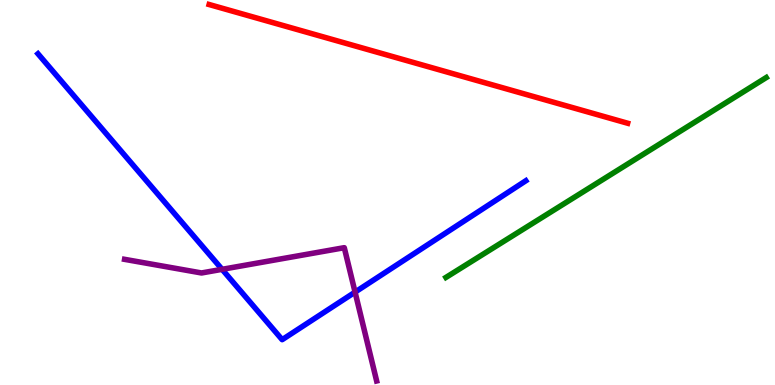[{'lines': ['blue', 'red'], 'intersections': []}, {'lines': ['green', 'red'], 'intersections': []}, {'lines': ['purple', 'red'], 'intersections': []}, {'lines': ['blue', 'green'], 'intersections': []}, {'lines': ['blue', 'purple'], 'intersections': [{'x': 2.87, 'y': 3.0}, {'x': 4.58, 'y': 2.41}]}, {'lines': ['green', 'purple'], 'intersections': []}]